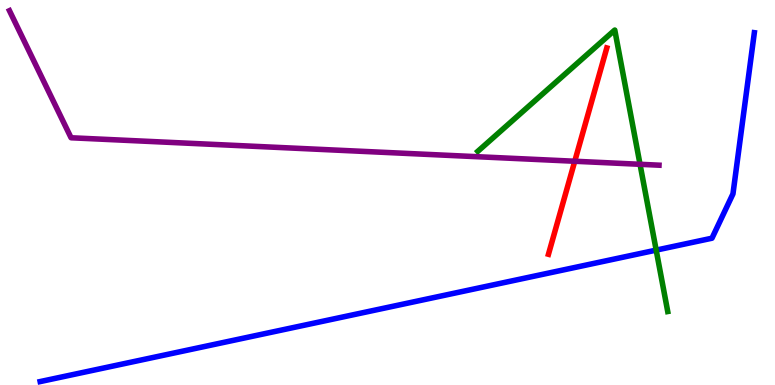[{'lines': ['blue', 'red'], 'intersections': []}, {'lines': ['green', 'red'], 'intersections': []}, {'lines': ['purple', 'red'], 'intersections': [{'x': 7.42, 'y': 5.81}]}, {'lines': ['blue', 'green'], 'intersections': [{'x': 8.47, 'y': 3.5}]}, {'lines': ['blue', 'purple'], 'intersections': []}, {'lines': ['green', 'purple'], 'intersections': [{'x': 8.26, 'y': 5.73}]}]